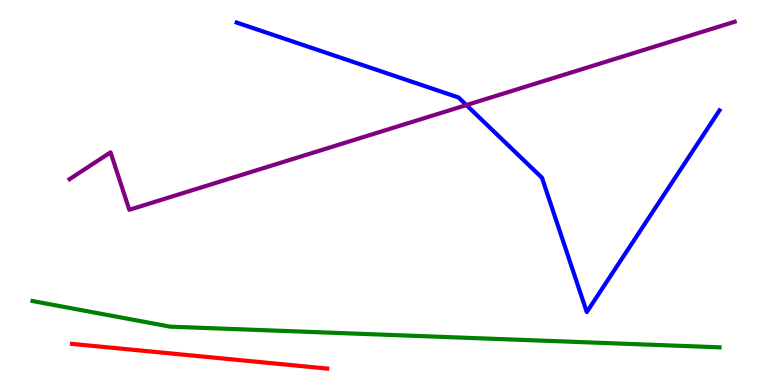[{'lines': ['blue', 'red'], 'intersections': []}, {'lines': ['green', 'red'], 'intersections': []}, {'lines': ['purple', 'red'], 'intersections': []}, {'lines': ['blue', 'green'], 'intersections': []}, {'lines': ['blue', 'purple'], 'intersections': [{'x': 6.02, 'y': 7.27}]}, {'lines': ['green', 'purple'], 'intersections': []}]